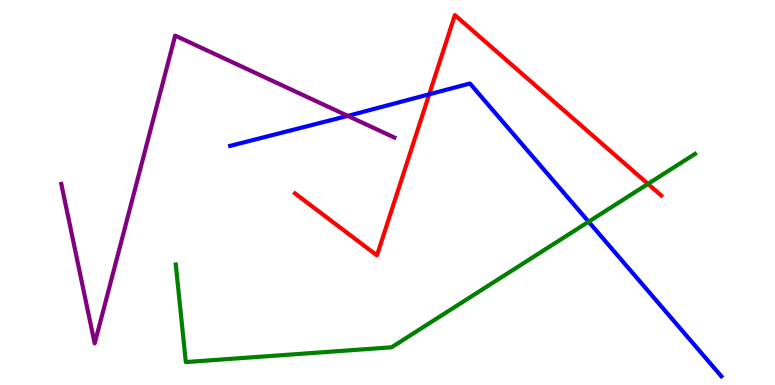[{'lines': ['blue', 'red'], 'intersections': [{'x': 5.54, 'y': 7.55}]}, {'lines': ['green', 'red'], 'intersections': [{'x': 8.36, 'y': 5.22}]}, {'lines': ['purple', 'red'], 'intersections': []}, {'lines': ['blue', 'green'], 'intersections': [{'x': 7.6, 'y': 4.24}]}, {'lines': ['blue', 'purple'], 'intersections': [{'x': 4.49, 'y': 6.99}]}, {'lines': ['green', 'purple'], 'intersections': []}]